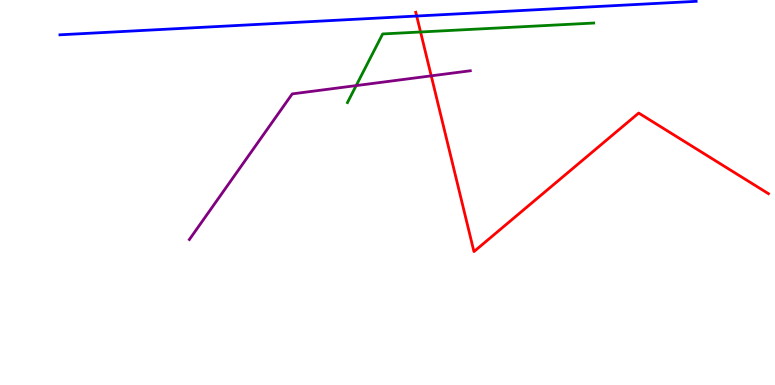[{'lines': ['blue', 'red'], 'intersections': [{'x': 5.38, 'y': 9.58}]}, {'lines': ['green', 'red'], 'intersections': [{'x': 5.43, 'y': 9.17}]}, {'lines': ['purple', 'red'], 'intersections': [{'x': 5.56, 'y': 8.03}]}, {'lines': ['blue', 'green'], 'intersections': []}, {'lines': ['blue', 'purple'], 'intersections': []}, {'lines': ['green', 'purple'], 'intersections': [{'x': 4.6, 'y': 7.78}]}]